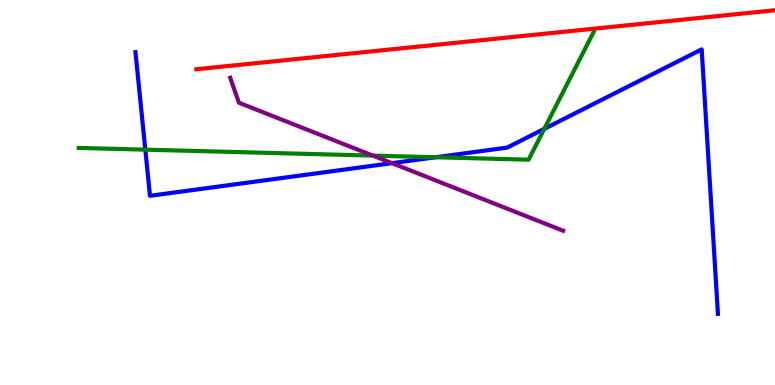[{'lines': ['blue', 'red'], 'intersections': []}, {'lines': ['green', 'red'], 'intersections': []}, {'lines': ['purple', 'red'], 'intersections': []}, {'lines': ['blue', 'green'], 'intersections': [{'x': 1.88, 'y': 6.11}, {'x': 5.62, 'y': 5.92}, {'x': 7.02, 'y': 6.65}]}, {'lines': ['blue', 'purple'], 'intersections': [{'x': 5.06, 'y': 5.76}]}, {'lines': ['green', 'purple'], 'intersections': [{'x': 4.81, 'y': 5.96}]}]